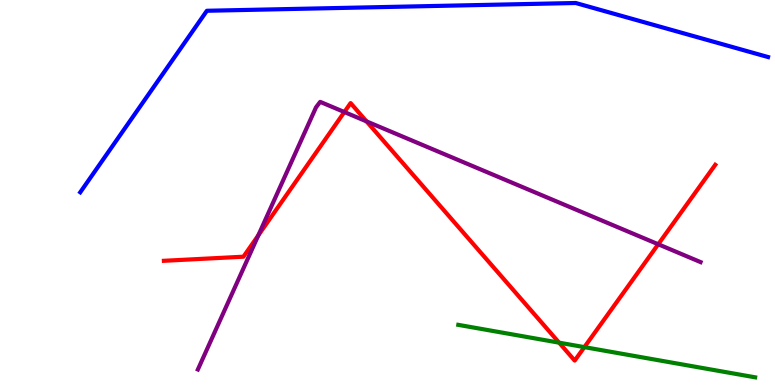[{'lines': ['blue', 'red'], 'intersections': []}, {'lines': ['green', 'red'], 'intersections': [{'x': 7.21, 'y': 1.1}, {'x': 7.54, 'y': 0.983}]}, {'lines': ['purple', 'red'], 'intersections': [{'x': 3.33, 'y': 3.89}, {'x': 4.44, 'y': 7.09}, {'x': 4.73, 'y': 6.85}, {'x': 8.49, 'y': 3.66}]}, {'lines': ['blue', 'green'], 'intersections': []}, {'lines': ['blue', 'purple'], 'intersections': []}, {'lines': ['green', 'purple'], 'intersections': []}]